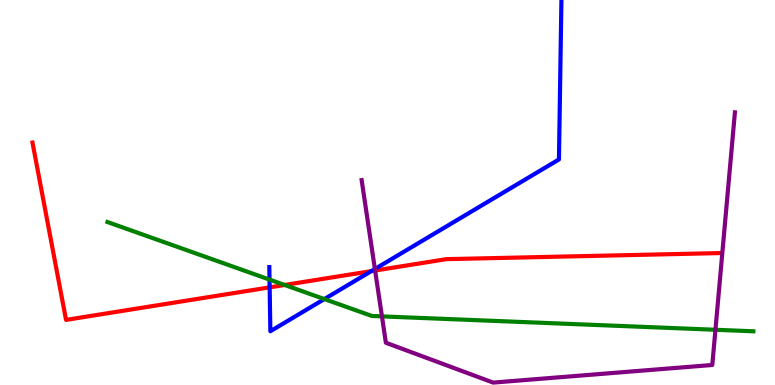[{'lines': ['blue', 'red'], 'intersections': [{'x': 3.48, 'y': 2.54}, {'x': 4.79, 'y': 2.96}]}, {'lines': ['green', 'red'], 'intersections': [{'x': 3.67, 'y': 2.6}]}, {'lines': ['purple', 'red'], 'intersections': [{'x': 4.84, 'y': 2.97}]}, {'lines': ['blue', 'green'], 'intersections': [{'x': 3.48, 'y': 2.74}, {'x': 4.19, 'y': 2.23}]}, {'lines': ['blue', 'purple'], 'intersections': [{'x': 4.84, 'y': 3.01}]}, {'lines': ['green', 'purple'], 'intersections': [{'x': 4.93, 'y': 1.78}, {'x': 9.23, 'y': 1.43}]}]